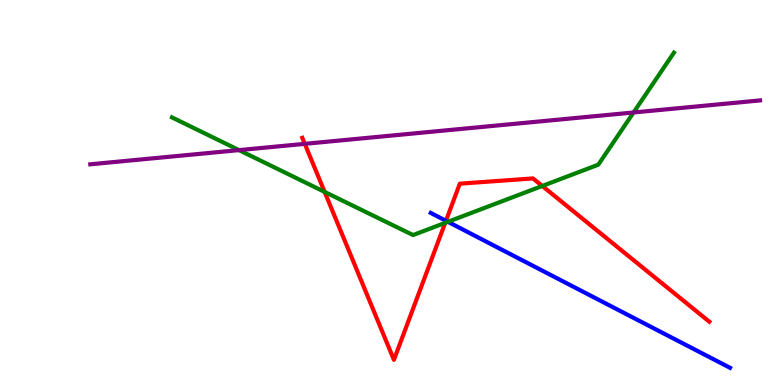[{'lines': ['blue', 'red'], 'intersections': [{'x': 5.75, 'y': 4.27}]}, {'lines': ['green', 'red'], 'intersections': [{'x': 4.19, 'y': 5.02}, {'x': 5.74, 'y': 4.21}, {'x': 7.0, 'y': 5.17}]}, {'lines': ['purple', 'red'], 'intersections': [{'x': 3.93, 'y': 6.26}]}, {'lines': ['blue', 'green'], 'intersections': [{'x': 5.78, 'y': 4.24}]}, {'lines': ['blue', 'purple'], 'intersections': []}, {'lines': ['green', 'purple'], 'intersections': [{'x': 3.08, 'y': 6.1}, {'x': 8.17, 'y': 7.08}]}]